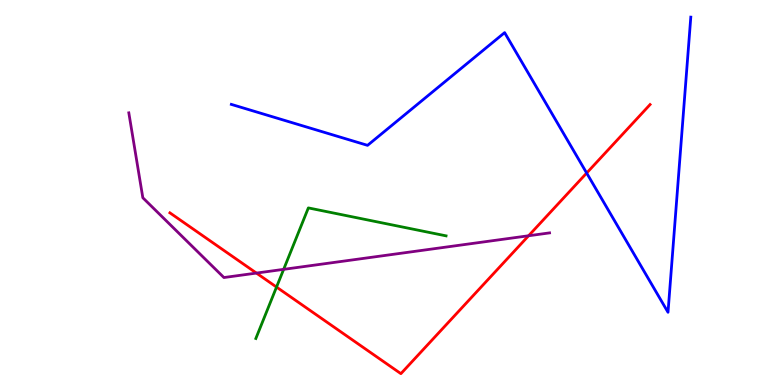[{'lines': ['blue', 'red'], 'intersections': [{'x': 7.57, 'y': 5.51}]}, {'lines': ['green', 'red'], 'intersections': [{'x': 3.57, 'y': 2.54}]}, {'lines': ['purple', 'red'], 'intersections': [{'x': 3.31, 'y': 2.91}, {'x': 6.82, 'y': 3.88}]}, {'lines': ['blue', 'green'], 'intersections': []}, {'lines': ['blue', 'purple'], 'intersections': []}, {'lines': ['green', 'purple'], 'intersections': [{'x': 3.66, 'y': 3.0}]}]